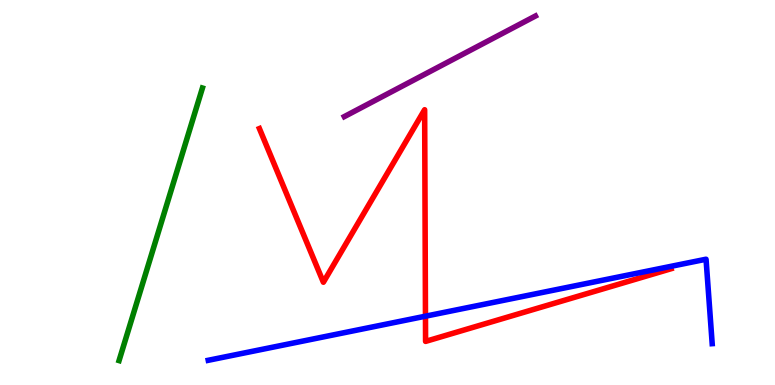[{'lines': ['blue', 'red'], 'intersections': [{'x': 5.49, 'y': 1.79}]}, {'lines': ['green', 'red'], 'intersections': []}, {'lines': ['purple', 'red'], 'intersections': []}, {'lines': ['blue', 'green'], 'intersections': []}, {'lines': ['blue', 'purple'], 'intersections': []}, {'lines': ['green', 'purple'], 'intersections': []}]